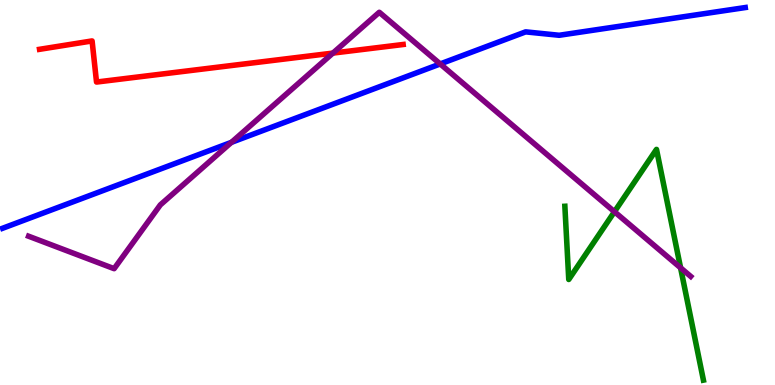[{'lines': ['blue', 'red'], 'intersections': []}, {'lines': ['green', 'red'], 'intersections': []}, {'lines': ['purple', 'red'], 'intersections': [{'x': 4.3, 'y': 8.62}]}, {'lines': ['blue', 'green'], 'intersections': []}, {'lines': ['blue', 'purple'], 'intersections': [{'x': 2.99, 'y': 6.3}, {'x': 5.68, 'y': 8.34}]}, {'lines': ['green', 'purple'], 'intersections': [{'x': 7.93, 'y': 4.5}, {'x': 8.78, 'y': 3.04}]}]